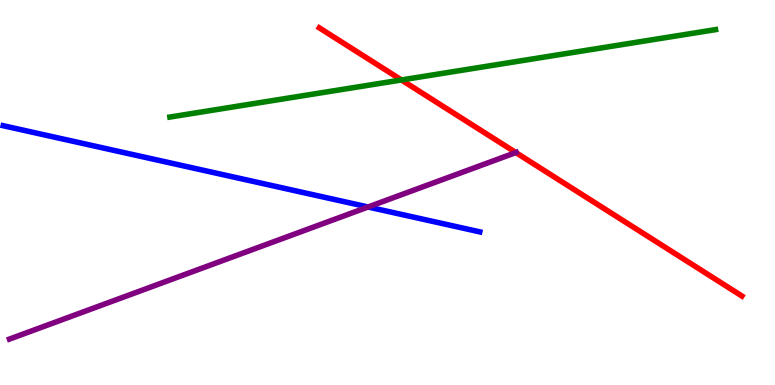[{'lines': ['blue', 'red'], 'intersections': []}, {'lines': ['green', 'red'], 'intersections': [{'x': 5.18, 'y': 7.92}]}, {'lines': ['purple', 'red'], 'intersections': [{'x': 6.66, 'y': 6.04}]}, {'lines': ['blue', 'green'], 'intersections': []}, {'lines': ['blue', 'purple'], 'intersections': [{'x': 4.75, 'y': 4.62}]}, {'lines': ['green', 'purple'], 'intersections': []}]